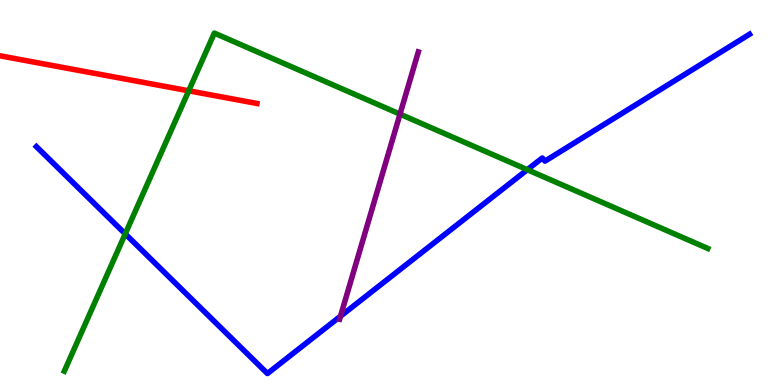[{'lines': ['blue', 'red'], 'intersections': []}, {'lines': ['green', 'red'], 'intersections': [{'x': 2.44, 'y': 7.64}]}, {'lines': ['purple', 'red'], 'intersections': []}, {'lines': ['blue', 'green'], 'intersections': [{'x': 1.62, 'y': 3.93}, {'x': 6.8, 'y': 5.59}]}, {'lines': ['blue', 'purple'], 'intersections': [{'x': 4.39, 'y': 1.79}]}, {'lines': ['green', 'purple'], 'intersections': [{'x': 5.16, 'y': 7.04}]}]